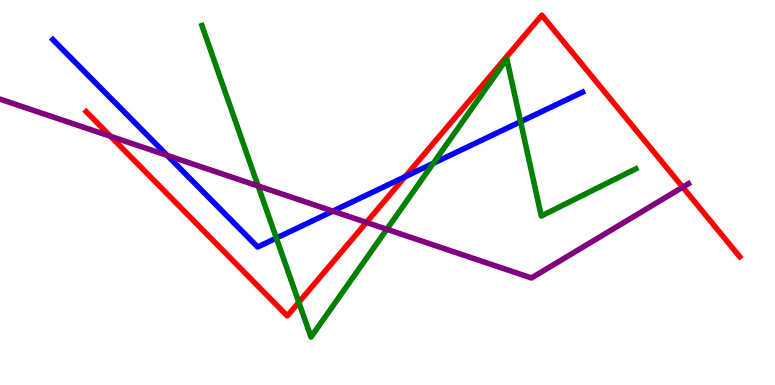[{'lines': ['blue', 'red'], 'intersections': [{'x': 5.23, 'y': 5.41}]}, {'lines': ['green', 'red'], 'intersections': [{'x': 3.86, 'y': 2.15}]}, {'lines': ['purple', 'red'], 'intersections': [{'x': 1.43, 'y': 6.46}, {'x': 4.73, 'y': 4.22}, {'x': 8.81, 'y': 5.14}]}, {'lines': ['blue', 'green'], 'intersections': [{'x': 3.57, 'y': 3.82}, {'x': 5.59, 'y': 5.76}, {'x': 6.72, 'y': 6.84}]}, {'lines': ['blue', 'purple'], 'intersections': [{'x': 2.16, 'y': 5.96}, {'x': 4.3, 'y': 4.52}]}, {'lines': ['green', 'purple'], 'intersections': [{'x': 3.33, 'y': 5.17}, {'x': 4.99, 'y': 4.04}]}]